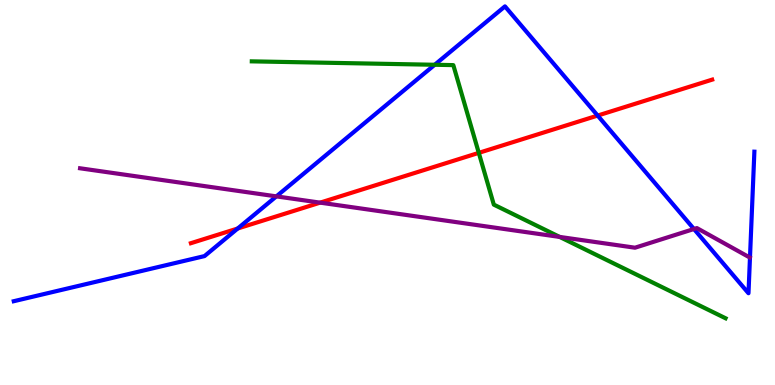[{'lines': ['blue', 'red'], 'intersections': [{'x': 3.07, 'y': 4.06}, {'x': 7.71, 'y': 7.0}]}, {'lines': ['green', 'red'], 'intersections': [{'x': 6.18, 'y': 6.03}]}, {'lines': ['purple', 'red'], 'intersections': [{'x': 4.13, 'y': 4.74}]}, {'lines': ['blue', 'green'], 'intersections': [{'x': 5.61, 'y': 8.32}]}, {'lines': ['blue', 'purple'], 'intersections': [{'x': 3.57, 'y': 4.9}, {'x': 8.95, 'y': 4.05}]}, {'lines': ['green', 'purple'], 'intersections': [{'x': 7.22, 'y': 3.85}]}]